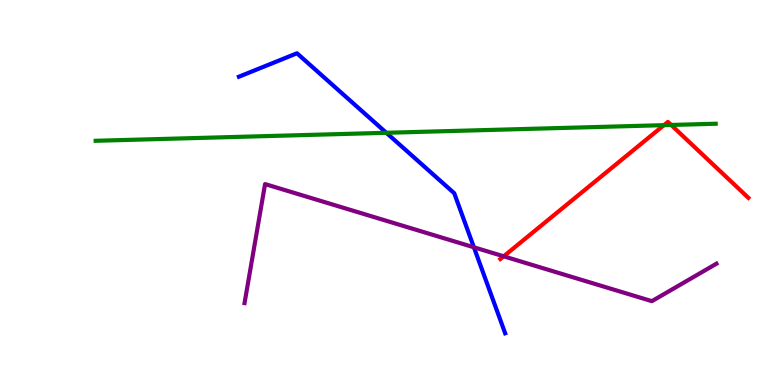[{'lines': ['blue', 'red'], 'intersections': []}, {'lines': ['green', 'red'], 'intersections': [{'x': 8.57, 'y': 6.75}, {'x': 8.66, 'y': 6.75}]}, {'lines': ['purple', 'red'], 'intersections': [{'x': 6.5, 'y': 3.34}]}, {'lines': ['blue', 'green'], 'intersections': [{'x': 4.99, 'y': 6.55}]}, {'lines': ['blue', 'purple'], 'intersections': [{'x': 6.11, 'y': 3.58}]}, {'lines': ['green', 'purple'], 'intersections': []}]